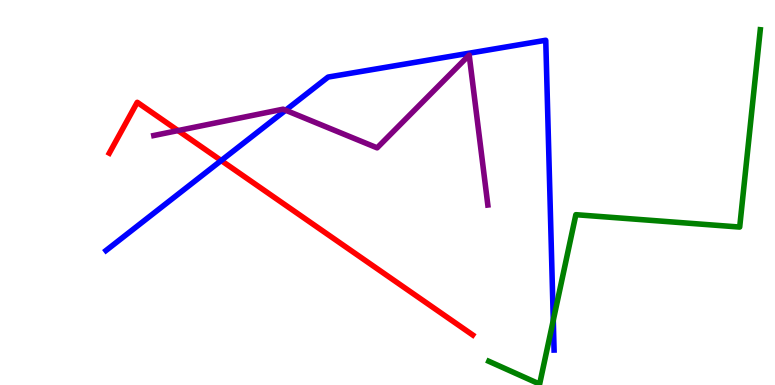[{'lines': ['blue', 'red'], 'intersections': [{'x': 2.85, 'y': 5.83}]}, {'lines': ['green', 'red'], 'intersections': []}, {'lines': ['purple', 'red'], 'intersections': [{'x': 2.3, 'y': 6.61}]}, {'lines': ['blue', 'green'], 'intersections': [{'x': 7.14, 'y': 1.68}]}, {'lines': ['blue', 'purple'], 'intersections': [{'x': 3.69, 'y': 7.14}]}, {'lines': ['green', 'purple'], 'intersections': []}]